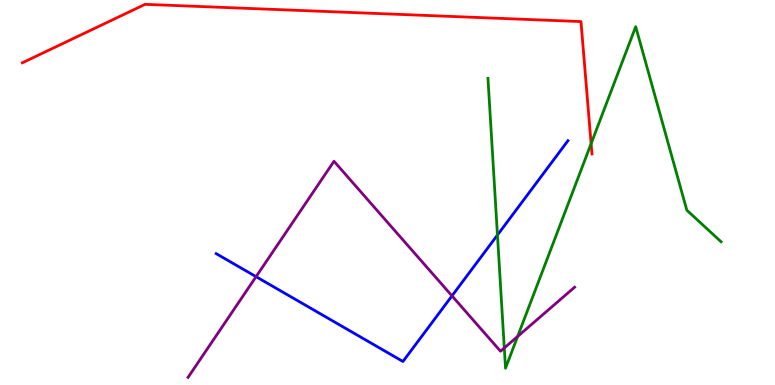[{'lines': ['blue', 'red'], 'intersections': []}, {'lines': ['green', 'red'], 'intersections': [{'x': 7.63, 'y': 6.27}]}, {'lines': ['purple', 'red'], 'intersections': []}, {'lines': ['blue', 'green'], 'intersections': [{'x': 6.42, 'y': 3.9}]}, {'lines': ['blue', 'purple'], 'intersections': [{'x': 3.3, 'y': 2.81}, {'x': 5.83, 'y': 2.32}]}, {'lines': ['green', 'purple'], 'intersections': [{'x': 6.51, 'y': 0.962}, {'x': 6.68, 'y': 1.26}]}]